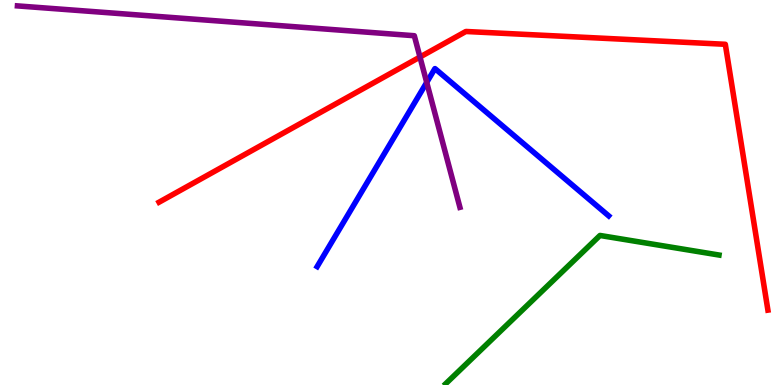[{'lines': ['blue', 'red'], 'intersections': []}, {'lines': ['green', 'red'], 'intersections': []}, {'lines': ['purple', 'red'], 'intersections': [{'x': 5.42, 'y': 8.52}]}, {'lines': ['blue', 'green'], 'intersections': []}, {'lines': ['blue', 'purple'], 'intersections': [{'x': 5.51, 'y': 7.86}]}, {'lines': ['green', 'purple'], 'intersections': []}]